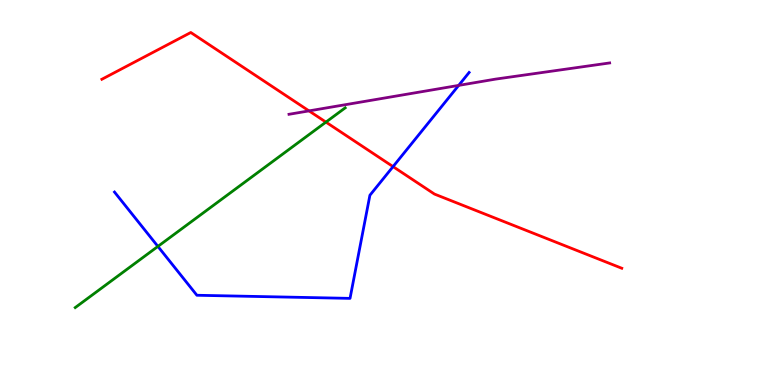[{'lines': ['blue', 'red'], 'intersections': [{'x': 5.07, 'y': 5.67}]}, {'lines': ['green', 'red'], 'intersections': [{'x': 4.21, 'y': 6.83}]}, {'lines': ['purple', 'red'], 'intersections': [{'x': 3.99, 'y': 7.12}]}, {'lines': ['blue', 'green'], 'intersections': [{'x': 2.04, 'y': 3.6}]}, {'lines': ['blue', 'purple'], 'intersections': [{'x': 5.92, 'y': 7.78}]}, {'lines': ['green', 'purple'], 'intersections': []}]